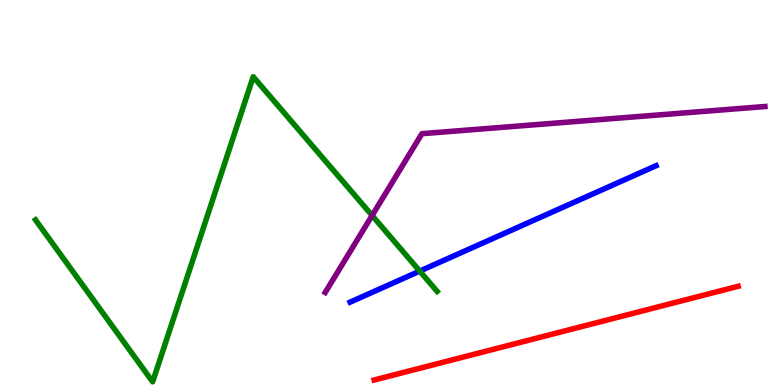[{'lines': ['blue', 'red'], 'intersections': []}, {'lines': ['green', 'red'], 'intersections': []}, {'lines': ['purple', 'red'], 'intersections': []}, {'lines': ['blue', 'green'], 'intersections': [{'x': 5.42, 'y': 2.96}]}, {'lines': ['blue', 'purple'], 'intersections': []}, {'lines': ['green', 'purple'], 'intersections': [{'x': 4.8, 'y': 4.4}]}]